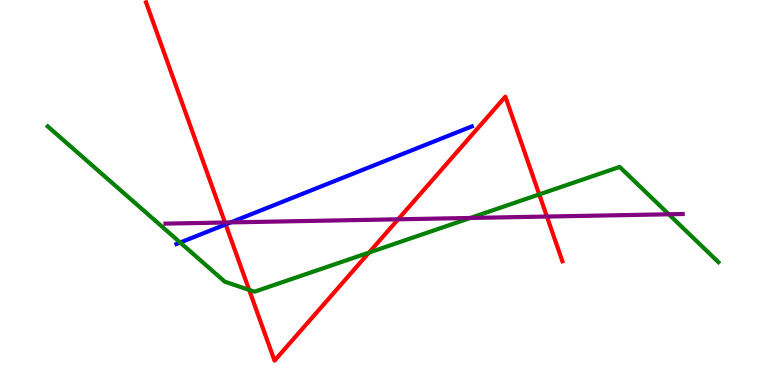[{'lines': ['blue', 'red'], 'intersections': [{'x': 2.91, 'y': 4.17}]}, {'lines': ['green', 'red'], 'intersections': [{'x': 3.21, 'y': 2.47}, {'x': 4.76, 'y': 3.44}, {'x': 6.96, 'y': 4.95}]}, {'lines': ['purple', 'red'], 'intersections': [{'x': 2.9, 'y': 4.22}, {'x': 5.14, 'y': 4.3}, {'x': 7.06, 'y': 4.38}]}, {'lines': ['blue', 'green'], 'intersections': [{'x': 2.32, 'y': 3.7}]}, {'lines': ['blue', 'purple'], 'intersections': [{'x': 2.98, 'y': 4.22}]}, {'lines': ['green', 'purple'], 'intersections': [{'x': 6.07, 'y': 4.34}, {'x': 8.63, 'y': 4.43}]}]